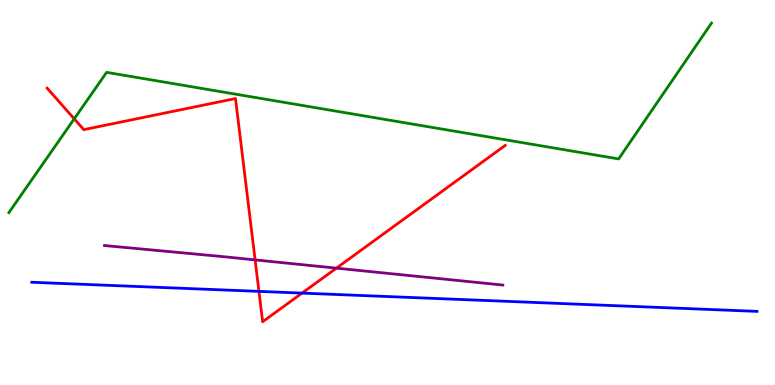[{'lines': ['blue', 'red'], 'intersections': [{'x': 3.34, 'y': 2.43}, {'x': 3.9, 'y': 2.39}]}, {'lines': ['green', 'red'], 'intersections': [{'x': 0.958, 'y': 6.91}]}, {'lines': ['purple', 'red'], 'intersections': [{'x': 3.29, 'y': 3.25}, {'x': 4.34, 'y': 3.04}]}, {'lines': ['blue', 'green'], 'intersections': []}, {'lines': ['blue', 'purple'], 'intersections': []}, {'lines': ['green', 'purple'], 'intersections': []}]